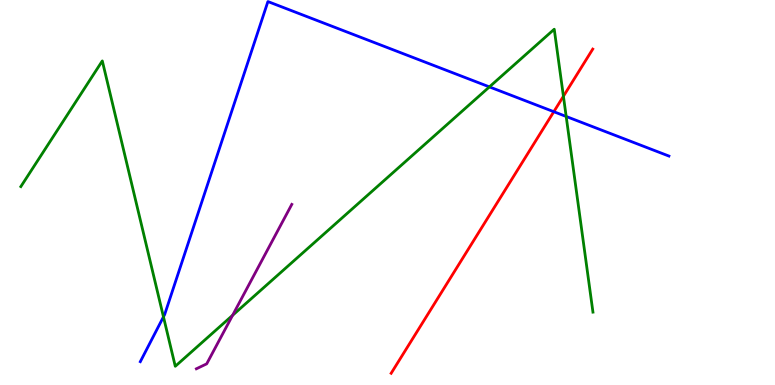[{'lines': ['blue', 'red'], 'intersections': [{'x': 7.15, 'y': 7.1}]}, {'lines': ['green', 'red'], 'intersections': [{'x': 7.27, 'y': 7.5}]}, {'lines': ['purple', 'red'], 'intersections': []}, {'lines': ['blue', 'green'], 'intersections': [{'x': 2.11, 'y': 1.77}, {'x': 6.31, 'y': 7.74}, {'x': 7.31, 'y': 6.97}]}, {'lines': ['blue', 'purple'], 'intersections': []}, {'lines': ['green', 'purple'], 'intersections': [{'x': 3.0, 'y': 1.81}]}]